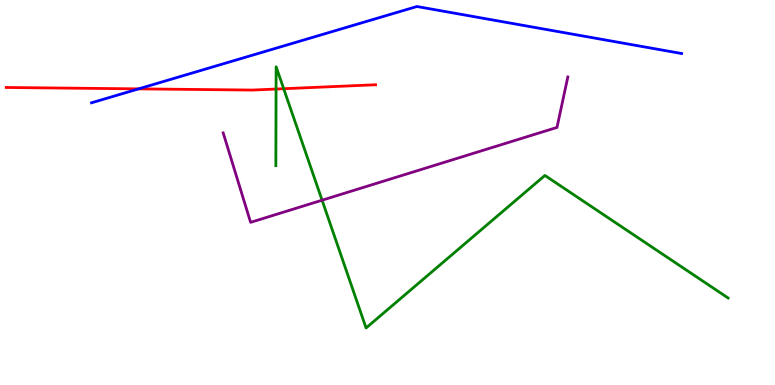[{'lines': ['blue', 'red'], 'intersections': [{'x': 1.79, 'y': 7.69}]}, {'lines': ['green', 'red'], 'intersections': [{'x': 3.56, 'y': 7.69}, {'x': 3.66, 'y': 7.7}]}, {'lines': ['purple', 'red'], 'intersections': []}, {'lines': ['blue', 'green'], 'intersections': []}, {'lines': ['blue', 'purple'], 'intersections': []}, {'lines': ['green', 'purple'], 'intersections': [{'x': 4.16, 'y': 4.8}]}]